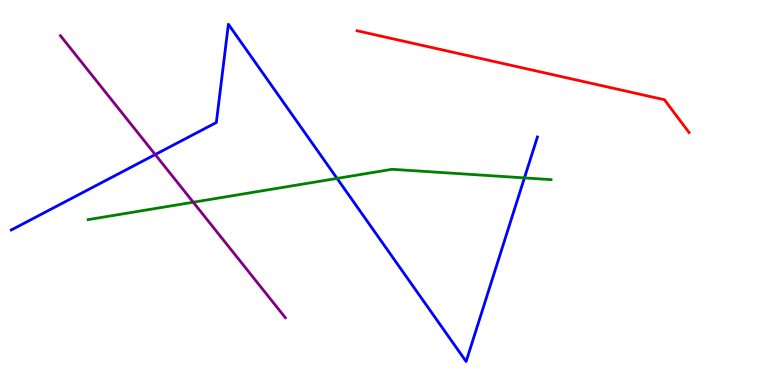[{'lines': ['blue', 'red'], 'intersections': []}, {'lines': ['green', 'red'], 'intersections': []}, {'lines': ['purple', 'red'], 'intersections': []}, {'lines': ['blue', 'green'], 'intersections': [{'x': 4.35, 'y': 5.37}, {'x': 6.77, 'y': 5.38}]}, {'lines': ['blue', 'purple'], 'intersections': [{'x': 2.0, 'y': 5.99}]}, {'lines': ['green', 'purple'], 'intersections': [{'x': 2.49, 'y': 4.75}]}]